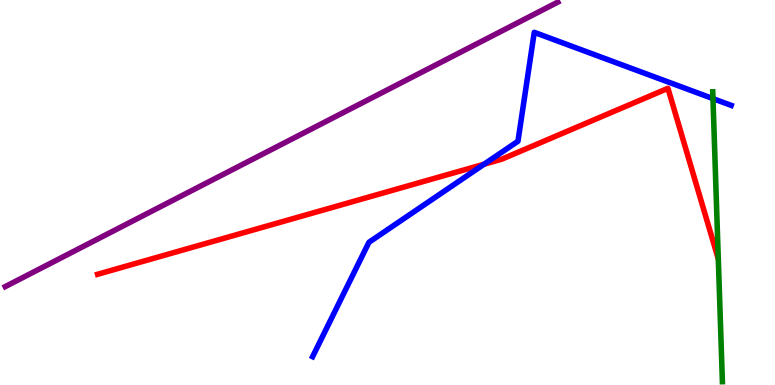[{'lines': ['blue', 'red'], 'intersections': [{'x': 6.25, 'y': 5.73}]}, {'lines': ['green', 'red'], 'intersections': []}, {'lines': ['purple', 'red'], 'intersections': []}, {'lines': ['blue', 'green'], 'intersections': [{'x': 9.2, 'y': 7.44}]}, {'lines': ['blue', 'purple'], 'intersections': []}, {'lines': ['green', 'purple'], 'intersections': []}]